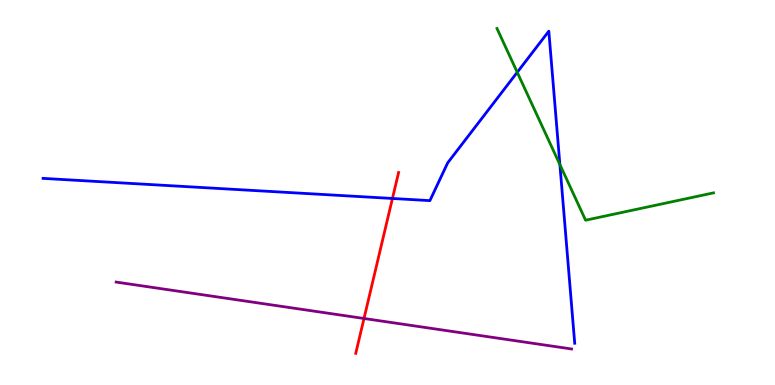[{'lines': ['blue', 'red'], 'intersections': [{'x': 5.06, 'y': 4.84}]}, {'lines': ['green', 'red'], 'intersections': []}, {'lines': ['purple', 'red'], 'intersections': [{'x': 4.7, 'y': 1.73}]}, {'lines': ['blue', 'green'], 'intersections': [{'x': 6.67, 'y': 8.12}, {'x': 7.22, 'y': 5.72}]}, {'lines': ['blue', 'purple'], 'intersections': []}, {'lines': ['green', 'purple'], 'intersections': []}]